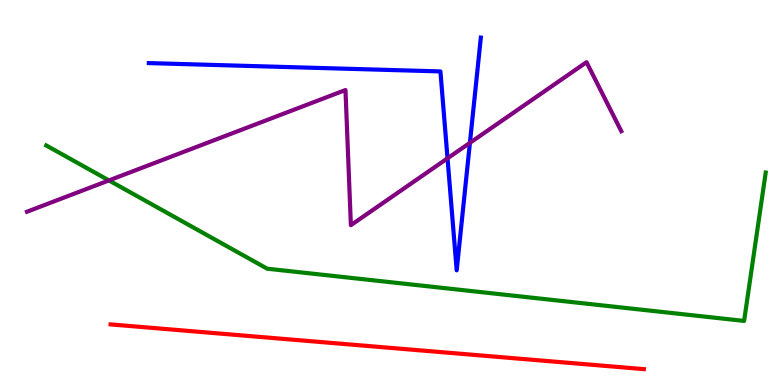[{'lines': ['blue', 'red'], 'intersections': []}, {'lines': ['green', 'red'], 'intersections': []}, {'lines': ['purple', 'red'], 'intersections': []}, {'lines': ['blue', 'green'], 'intersections': []}, {'lines': ['blue', 'purple'], 'intersections': [{'x': 5.77, 'y': 5.89}, {'x': 6.06, 'y': 6.29}]}, {'lines': ['green', 'purple'], 'intersections': [{'x': 1.41, 'y': 5.31}]}]